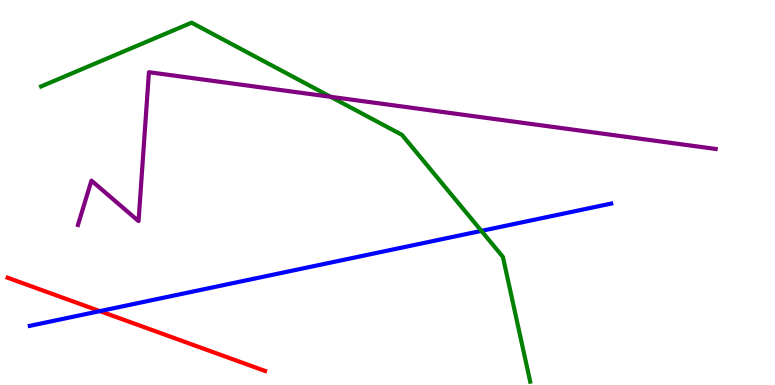[{'lines': ['blue', 'red'], 'intersections': [{'x': 1.29, 'y': 1.92}]}, {'lines': ['green', 'red'], 'intersections': []}, {'lines': ['purple', 'red'], 'intersections': []}, {'lines': ['blue', 'green'], 'intersections': [{'x': 6.21, 'y': 4.0}]}, {'lines': ['blue', 'purple'], 'intersections': []}, {'lines': ['green', 'purple'], 'intersections': [{'x': 4.27, 'y': 7.49}]}]